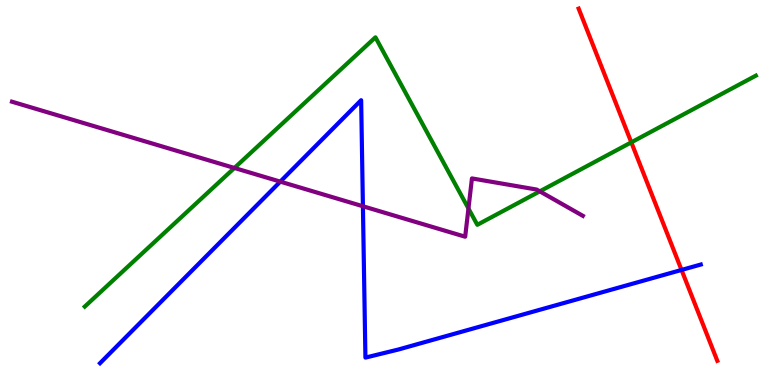[{'lines': ['blue', 'red'], 'intersections': [{'x': 8.79, 'y': 2.99}]}, {'lines': ['green', 'red'], 'intersections': [{'x': 8.15, 'y': 6.3}]}, {'lines': ['purple', 'red'], 'intersections': []}, {'lines': ['blue', 'green'], 'intersections': []}, {'lines': ['blue', 'purple'], 'intersections': [{'x': 3.62, 'y': 5.28}, {'x': 4.68, 'y': 4.64}]}, {'lines': ['green', 'purple'], 'intersections': [{'x': 3.02, 'y': 5.64}, {'x': 6.04, 'y': 4.58}, {'x': 6.96, 'y': 5.03}]}]